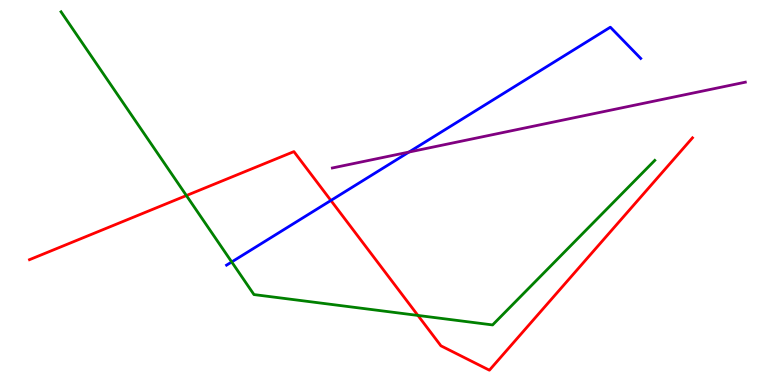[{'lines': ['blue', 'red'], 'intersections': [{'x': 4.27, 'y': 4.79}]}, {'lines': ['green', 'red'], 'intersections': [{'x': 2.41, 'y': 4.92}, {'x': 5.39, 'y': 1.81}]}, {'lines': ['purple', 'red'], 'intersections': []}, {'lines': ['blue', 'green'], 'intersections': [{'x': 2.99, 'y': 3.2}]}, {'lines': ['blue', 'purple'], 'intersections': [{'x': 5.28, 'y': 6.05}]}, {'lines': ['green', 'purple'], 'intersections': []}]